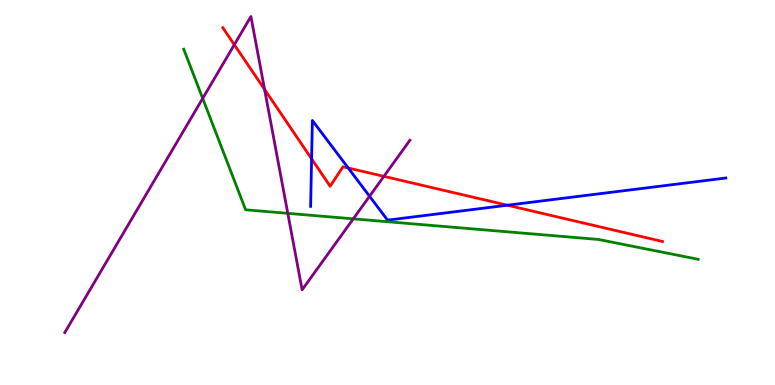[{'lines': ['blue', 'red'], 'intersections': [{'x': 4.02, 'y': 5.87}, {'x': 4.49, 'y': 5.64}, {'x': 6.55, 'y': 4.67}]}, {'lines': ['green', 'red'], 'intersections': []}, {'lines': ['purple', 'red'], 'intersections': [{'x': 3.02, 'y': 8.84}, {'x': 3.41, 'y': 7.68}, {'x': 4.95, 'y': 5.42}]}, {'lines': ['blue', 'green'], 'intersections': []}, {'lines': ['blue', 'purple'], 'intersections': [{'x': 4.77, 'y': 4.9}]}, {'lines': ['green', 'purple'], 'intersections': [{'x': 2.62, 'y': 7.44}, {'x': 3.71, 'y': 4.46}, {'x': 4.56, 'y': 4.32}]}]